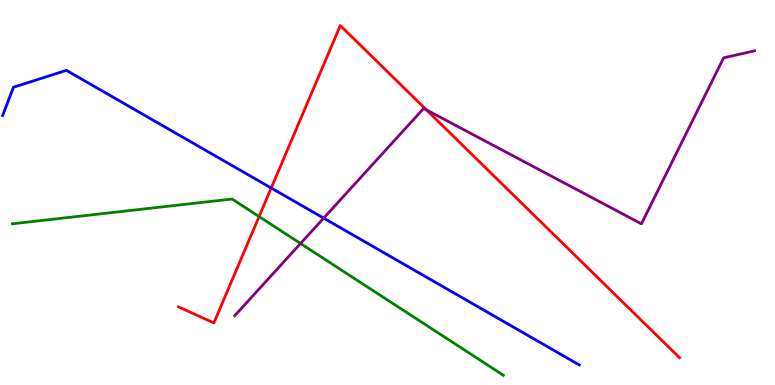[{'lines': ['blue', 'red'], 'intersections': [{'x': 3.5, 'y': 5.12}]}, {'lines': ['green', 'red'], 'intersections': [{'x': 3.34, 'y': 4.37}]}, {'lines': ['purple', 'red'], 'intersections': [{'x': 5.5, 'y': 7.14}]}, {'lines': ['blue', 'green'], 'intersections': []}, {'lines': ['blue', 'purple'], 'intersections': [{'x': 4.18, 'y': 4.33}]}, {'lines': ['green', 'purple'], 'intersections': [{'x': 3.88, 'y': 3.68}]}]